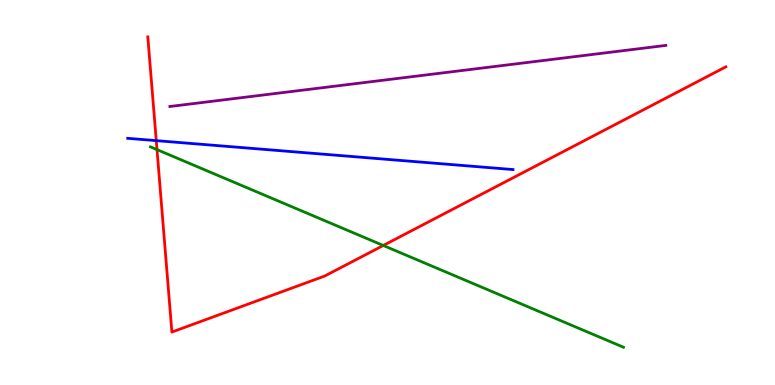[{'lines': ['blue', 'red'], 'intersections': [{'x': 2.02, 'y': 6.35}]}, {'lines': ['green', 'red'], 'intersections': [{'x': 2.03, 'y': 6.11}, {'x': 4.95, 'y': 3.62}]}, {'lines': ['purple', 'red'], 'intersections': []}, {'lines': ['blue', 'green'], 'intersections': []}, {'lines': ['blue', 'purple'], 'intersections': []}, {'lines': ['green', 'purple'], 'intersections': []}]